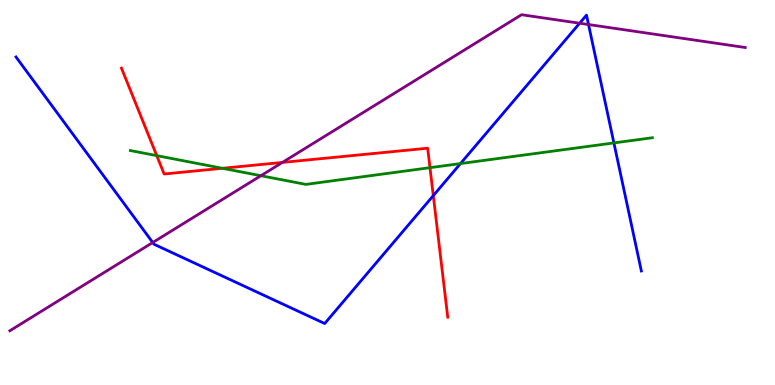[{'lines': ['blue', 'red'], 'intersections': [{'x': 5.59, 'y': 4.92}]}, {'lines': ['green', 'red'], 'intersections': [{'x': 2.02, 'y': 5.96}, {'x': 2.87, 'y': 5.63}, {'x': 5.55, 'y': 5.64}]}, {'lines': ['purple', 'red'], 'intersections': [{'x': 3.64, 'y': 5.78}]}, {'lines': ['blue', 'green'], 'intersections': [{'x': 5.94, 'y': 5.75}, {'x': 7.92, 'y': 6.29}]}, {'lines': ['blue', 'purple'], 'intersections': [{'x': 1.97, 'y': 3.7}, {'x': 7.48, 'y': 9.4}, {'x': 7.59, 'y': 9.36}]}, {'lines': ['green', 'purple'], 'intersections': [{'x': 3.37, 'y': 5.44}]}]